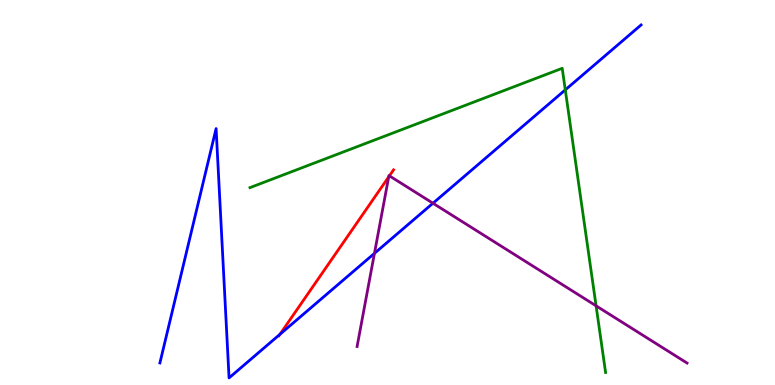[{'lines': ['blue', 'red'], 'intersections': [{'x': 3.61, 'y': 1.32}]}, {'lines': ['green', 'red'], 'intersections': []}, {'lines': ['purple', 'red'], 'intersections': [{'x': 5.02, 'y': 5.41}, {'x': 5.02, 'y': 5.43}]}, {'lines': ['blue', 'green'], 'intersections': [{'x': 7.29, 'y': 7.67}]}, {'lines': ['blue', 'purple'], 'intersections': [{'x': 4.83, 'y': 3.42}, {'x': 5.59, 'y': 4.72}]}, {'lines': ['green', 'purple'], 'intersections': [{'x': 7.69, 'y': 2.06}]}]